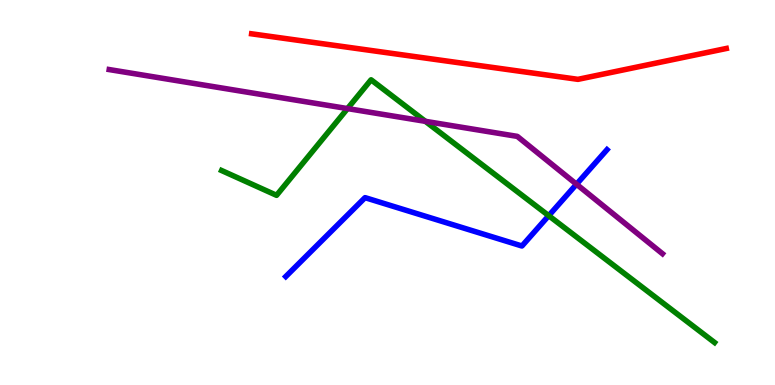[{'lines': ['blue', 'red'], 'intersections': []}, {'lines': ['green', 'red'], 'intersections': []}, {'lines': ['purple', 'red'], 'intersections': []}, {'lines': ['blue', 'green'], 'intersections': [{'x': 7.08, 'y': 4.4}]}, {'lines': ['blue', 'purple'], 'intersections': [{'x': 7.44, 'y': 5.21}]}, {'lines': ['green', 'purple'], 'intersections': [{'x': 4.48, 'y': 7.18}, {'x': 5.49, 'y': 6.85}]}]